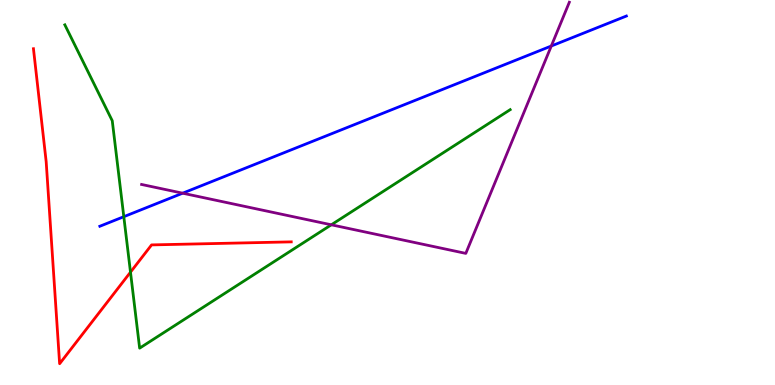[{'lines': ['blue', 'red'], 'intersections': []}, {'lines': ['green', 'red'], 'intersections': [{'x': 1.68, 'y': 2.93}]}, {'lines': ['purple', 'red'], 'intersections': []}, {'lines': ['blue', 'green'], 'intersections': [{'x': 1.6, 'y': 4.37}]}, {'lines': ['blue', 'purple'], 'intersections': [{'x': 2.36, 'y': 4.98}, {'x': 7.11, 'y': 8.8}]}, {'lines': ['green', 'purple'], 'intersections': [{'x': 4.27, 'y': 4.16}]}]